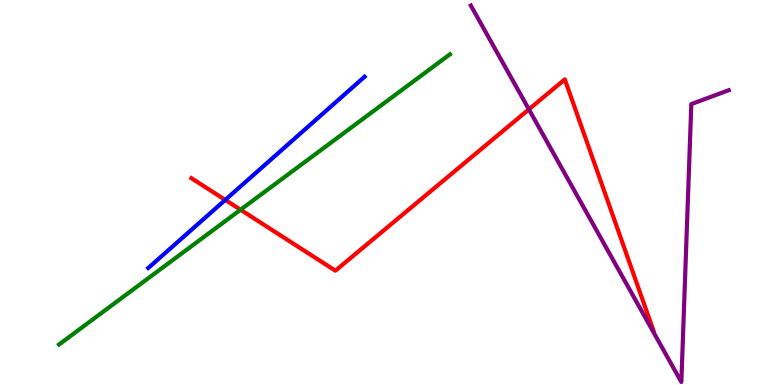[{'lines': ['blue', 'red'], 'intersections': [{'x': 2.91, 'y': 4.81}]}, {'lines': ['green', 'red'], 'intersections': [{'x': 3.1, 'y': 4.55}]}, {'lines': ['purple', 'red'], 'intersections': [{'x': 6.82, 'y': 7.16}]}, {'lines': ['blue', 'green'], 'intersections': []}, {'lines': ['blue', 'purple'], 'intersections': []}, {'lines': ['green', 'purple'], 'intersections': []}]